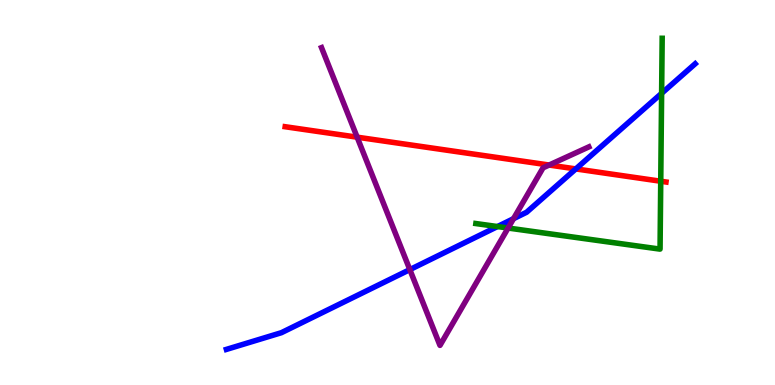[{'lines': ['blue', 'red'], 'intersections': [{'x': 7.43, 'y': 5.61}]}, {'lines': ['green', 'red'], 'intersections': [{'x': 8.53, 'y': 5.29}]}, {'lines': ['purple', 'red'], 'intersections': [{'x': 4.61, 'y': 6.44}, {'x': 7.09, 'y': 5.71}]}, {'lines': ['blue', 'green'], 'intersections': [{'x': 6.42, 'y': 4.12}, {'x': 8.54, 'y': 7.58}]}, {'lines': ['blue', 'purple'], 'intersections': [{'x': 5.29, 'y': 3.0}, {'x': 6.63, 'y': 4.32}]}, {'lines': ['green', 'purple'], 'intersections': [{'x': 6.56, 'y': 4.08}]}]